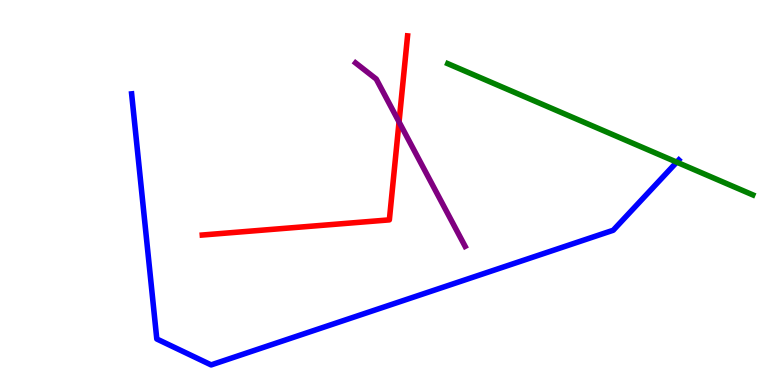[{'lines': ['blue', 'red'], 'intersections': []}, {'lines': ['green', 'red'], 'intersections': []}, {'lines': ['purple', 'red'], 'intersections': [{'x': 5.15, 'y': 6.83}]}, {'lines': ['blue', 'green'], 'intersections': [{'x': 8.73, 'y': 5.79}]}, {'lines': ['blue', 'purple'], 'intersections': []}, {'lines': ['green', 'purple'], 'intersections': []}]